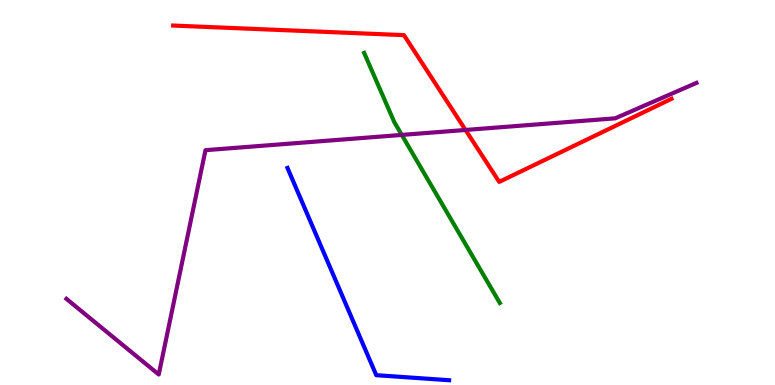[{'lines': ['blue', 'red'], 'intersections': []}, {'lines': ['green', 'red'], 'intersections': []}, {'lines': ['purple', 'red'], 'intersections': [{'x': 6.01, 'y': 6.62}]}, {'lines': ['blue', 'green'], 'intersections': []}, {'lines': ['blue', 'purple'], 'intersections': []}, {'lines': ['green', 'purple'], 'intersections': [{'x': 5.18, 'y': 6.5}]}]